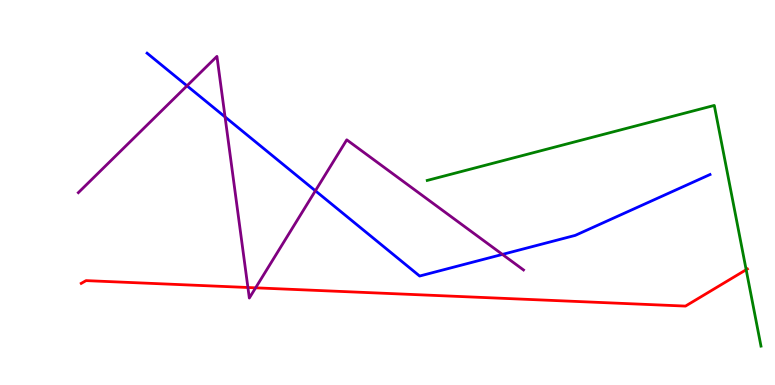[{'lines': ['blue', 'red'], 'intersections': []}, {'lines': ['green', 'red'], 'intersections': [{'x': 9.63, 'y': 2.99}]}, {'lines': ['purple', 'red'], 'intersections': [{'x': 3.2, 'y': 2.53}, {'x': 3.3, 'y': 2.52}]}, {'lines': ['blue', 'green'], 'intersections': []}, {'lines': ['blue', 'purple'], 'intersections': [{'x': 2.41, 'y': 7.77}, {'x': 2.9, 'y': 6.96}, {'x': 4.07, 'y': 5.04}, {'x': 6.48, 'y': 3.39}]}, {'lines': ['green', 'purple'], 'intersections': []}]